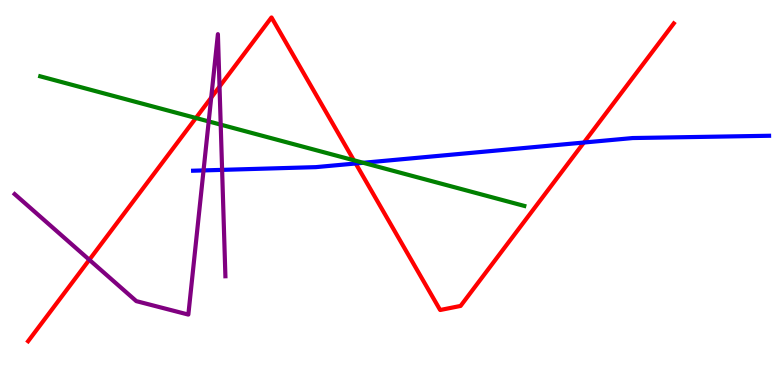[{'lines': ['blue', 'red'], 'intersections': [{'x': 4.59, 'y': 5.75}, {'x': 7.53, 'y': 6.3}]}, {'lines': ['green', 'red'], 'intersections': [{'x': 2.53, 'y': 6.94}, {'x': 4.57, 'y': 5.84}]}, {'lines': ['purple', 'red'], 'intersections': [{'x': 1.15, 'y': 3.25}, {'x': 2.73, 'y': 7.46}, {'x': 2.83, 'y': 7.75}]}, {'lines': ['blue', 'green'], 'intersections': [{'x': 4.69, 'y': 5.77}]}, {'lines': ['blue', 'purple'], 'intersections': [{'x': 2.63, 'y': 5.57}, {'x': 2.87, 'y': 5.59}]}, {'lines': ['green', 'purple'], 'intersections': [{'x': 2.69, 'y': 6.85}, {'x': 2.85, 'y': 6.76}]}]